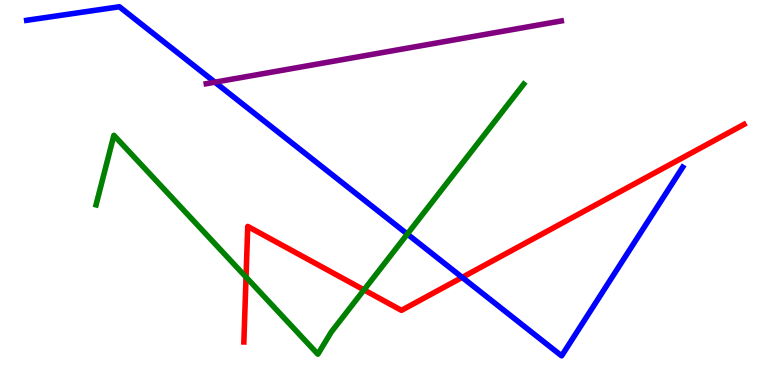[{'lines': ['blue', 'red'], 'intersections': [{'x': 5.96, 'y': 2.8}]}, {'lines': ['green', 'red'], 'intersections': [{'x': 3.17, 'y': 2.8}, {'x': 4.7, 'y': 2.47}]}, {'lines': ['purple', 'red'], 'intersections': []}, {'lines': ['blue', 'green'], 'intersections': [{'x': 5.26, 'y': 3.92}]}, {'lines': ['blue', 'purple'], 'intersections': [{'x': 2.77, 'y': 7.87}]}, {'lines': ['green', 'purple'], 'intersections': []}]